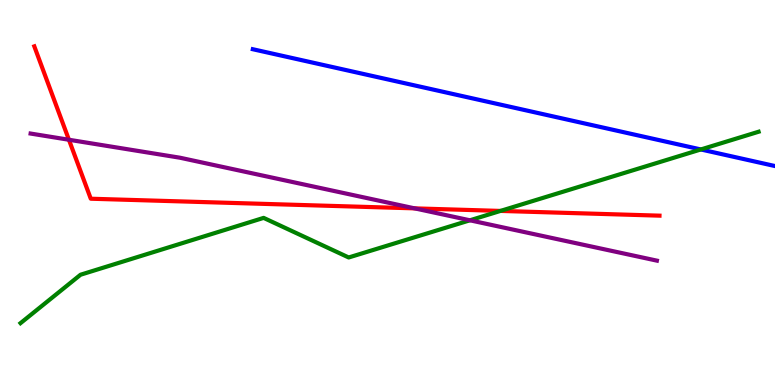[{'lines': ['blue', 'red'], 'intersections': []}, {'lines': ['green', 'red'], 'intersections': [{'x': 6.46, 'y': 4.52}]}, {'lines': ['purple', 'red'], 'intersections': [{'x': 0.889, 'y': 6.37}, {'x': 5.35, 'y': 4.59}]}, {'lines': ['blue', 'green'], 'intersections': [{'x': 9.04, 'y': 6.12}]}, {'lines': ['blue', 'purple'], 'intersections': []}, {'lines': ['green', 'purple'], 'intersections': [{'x': 6.06, 'y': 4.28}]}]